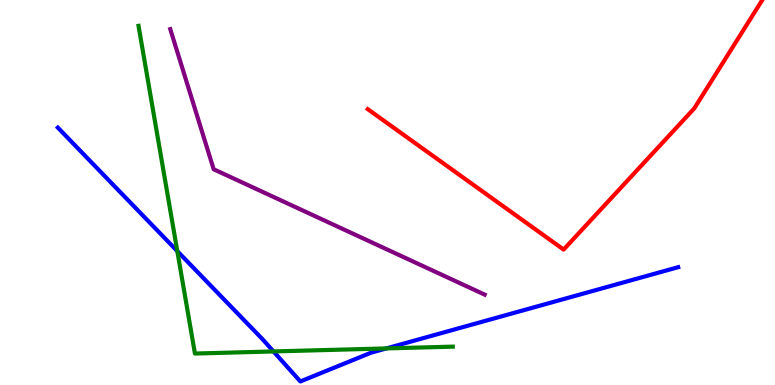[{'lines': ['blue', 'red'], 'intersections': []}, {'lines': ['green', 'red'], 'intersections': []}, {'lines': ['purple', 'red'], 'intersections': []}, {'lines': ['blue', 'green'], 'intersections': [{'x': 2.29, 'y': 3.48}, {'x': 3.53, 'y': 0.872}, {'x': 4.99, 'y': 0.95}]}, {'lines': ['blue', 'purple'], 'intersections': []}, {'lines': ['green', 'purple'], 'intersections': []}]